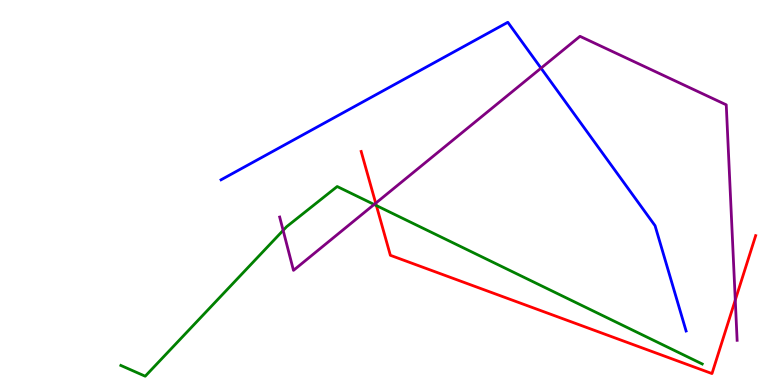[{'lines': ['blue', 'red'], 'intersections': []}, {'lines': ['green', 'red'], 'intersections': [{'x': 4.86, 'y': 4.66}]}, {'lines': ['purple', 'red'], 'intersections': [{'x': 4.85, 'y': 4.72}, {'x': 9.49, 'y': 2.21}]}, {'lines': ['blue', 'green'], 'intersections': []}, {'lines': ['blue', 'purple'], 'intersections': [{'x': 6.98, 'y': 8.23}]}, {'lines': ['green', 'purple'], 'intersections': [{'x': 3.65, 'y': 4.02}, {'x': 4.83, 'y': 4.69}]}]